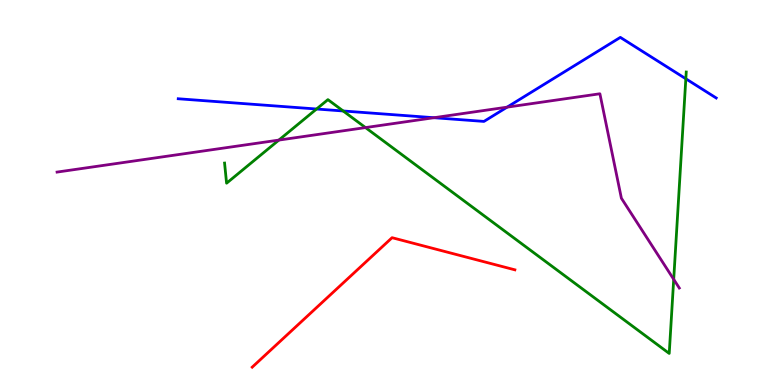[{'lines': ['blue', 'red'], 'intersections': []}, {'lines': ['green', 'red'], 'intersections': []}, {'lines': ['purple', 'red'], 'intersections': []}, {'lines': ['blue', 'green'], 'intersections': [{'x': 4.08, 'y': 7.17}, {'x': 4.43, 'y': 7.12}, {'x': 8.85, 'y': 7.95}]}, {'lines': ['blue', 'purple'], 'intersections': [{'x': 5.6, 'y': 6.94}, {'x': 6.54, 'y': 7.22}]}, {'lines': ['green', 'purple'], 'intersections': [{'x': 3.6, 'y': 6.36}, {'x': 4.72, 'y': 6.69}, {'x': 8.69, 'y': 2.74}]}]